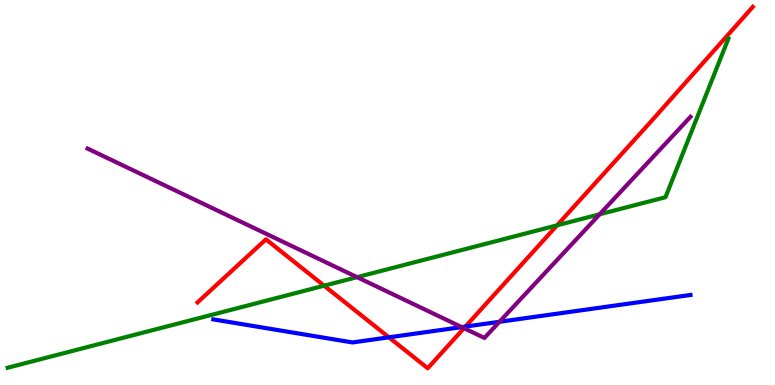[{'lines': ['blue', 'red'], 'intersections': [{'x': 5.02, 'y': 1.24}, {'x': 6.01, 'y': 1.52}]}, {'lines': ['green', 'red'], 'intersections': [{'x': 4.18, 'y': 2.58}, {'x': 7.19, 'y': 4.15}]}, {'lines': ['purple', 'red'], 'intersections': [{'x': 5.99, 'y': 1.48}]}, {'lines': ['blue', 'green'], 'intersections': []}, {'lines': ['blue', 'purple'], 'intersections': [{'x': 5.96, 'y': 1.5}, {'x': 6.44, 'y': 1.64}]}, {'lines': ['green', 'purple'], 'intersections': [{'x': 4.61, 'y': 2.8}, {'x': 7.74, 'y': 4.43}]}]